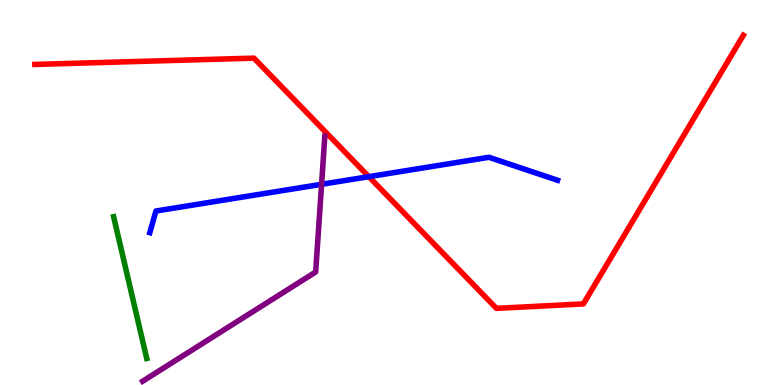[{'lines': ['blue', 'red'], 'intersections': [{'x': 4.76, 'y': 5.41}]}, {'lines': ['green', 'red'], 'intersections': []}, {'lines': ['purple', 'red'], 'intersections': []}, {'lines': ['blue', 'green'], 'intersections': []}, {'lines': ['blue', 'purple'], 'intersections': [{'x': 4.15, 'y': 5.21}]}, {'lines': ['green', 'purple'], 'intersections': []}]